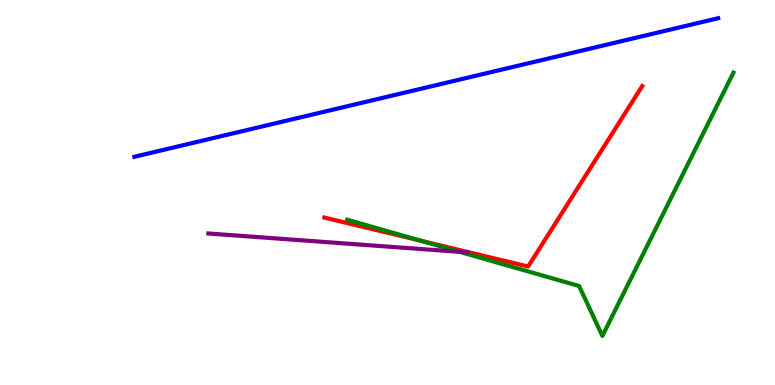[{'lines': ['blue', 'red'], 'intersections': []}, {'lines': ['green', 'red'], 'intersections': [{'x': 5.43, 'y': 3.75}]}, {'lines': ['purple', 'red'], 'intersections': []}, {'lines': ['blue', 'green'], 'intersections': []}, {'lines': ['blue', 'purple'], 'intersections': []}, {'lines': ['green', 'purple'], 'intersections': [{'x': 5.93, 'y': 3.46}]}]